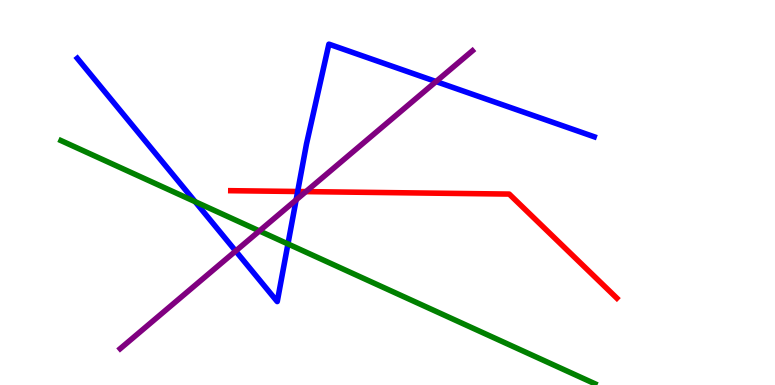[{'lines': ['blue', 'red'], 'intersections': [{'x': 3.84, 'y': 5.03}]}, {'lines': ['green', 'red'], 'intersections': []}, {'lines': ['purple', 'red'], 'intersections': [{'x': 3.95, 'y': 5.02}]}, {'lines': ['blue', 'green'], 'intersections': [{'x': 2.52, 'y': 4.76}, {'x': 3.72, 'y': 3.66}]}, {'lines': ['blue', 'purple'], 'intersections': [{'x': 3.04, 'y': 3.48}, {'x': 3.82, 'y': 4.81}, {'x': 5.63, 'y': 7.88}]}, {'lines': ['green', 'purple'], 'intersections': [{'x': 3.35, 'y': 4.0}]}]